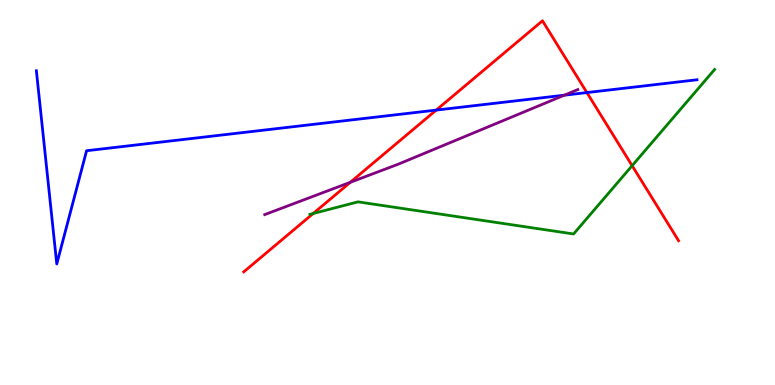[{'lines': ['blue', 'red'], 'intersections': [{'x': 5.63, 'y': 7.14}, {'x': 7.57, 'y': 7.6}]}, {'lines': ['green', 'red'], 'intersections': [{'x': 4.04, 'y': 4.45}, {'x': 8.16, 'y': 5.7}]}, {'lines': ['purple', 'red'], 'intersections': [{'x': 4.52, 'y': 5.27}]}, {'lines': ['blue', 'green'], 'intersections': []}, {'lines': ['blue', 'purple'], 'intersections': [{'x': 7.28, 'y': 7.53}]}, {'lines': ['green', 'purple'], 'intersections': []}]